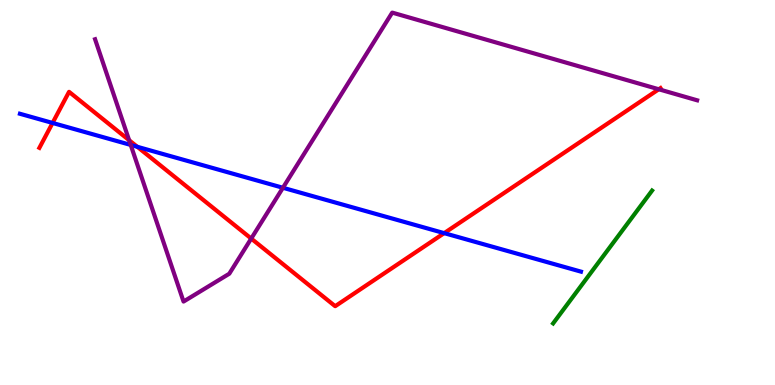[{'lines': ['blue', 'red'], 'intersections': [{'x': 0.678, 'y': 6.81}, {'x': 1.77, 'y': 6.19}, {'x': 5.73, 'y': 3.94}]}, {'lines': ['green', 'red'], 'intersections': []}, {'lines': ['purple', 'red'], 'intersections': [{'x': 1.67, 'y': 6.36}, {'x': 3.24, 'y': 3.8}, {'x': 8.5, 'y': 7.68}]}, {'lines': ['blue', 'green'], 'intersections': []}, {'lines': ['blue', 'purple'], 'intersections': [{'x': 1.69, 'y': 6.24}, {'x': 3.65, 'y': 5.12}]}, {'lines': ['green', 'purple'], 'intersections': []}]